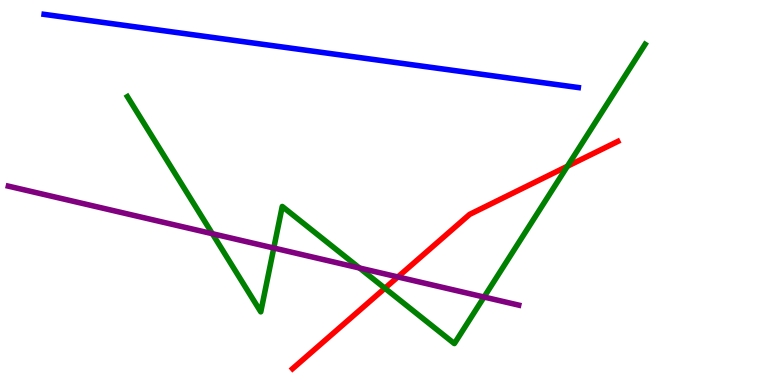[{'lines': ['blue', 'red'], 'intersections': []}, {'lines': ['green', 'red'], 'intersections': [{'x': 4.97, 'y': 2.51}, {'x': 7.32, 'y': 5.68}]}, {'lines': ['purple', 'red'], 'intersections': [{'x': 5.13, 'y': 2.81}]}, {'lines': ['blue', 'green'], 'intersections': []}, {'lines': ['blue', 'purple'], 'intersections': []}, {'lines': ['green', 'purple'], 'intersections': [{'x': 2.74, 'y': 3.93}, {'x': 3.53, 'y': 3.56}, {'x': 4.64, 'y': 3.04}, {'x': 6.25, 'y': 2.28}]}]